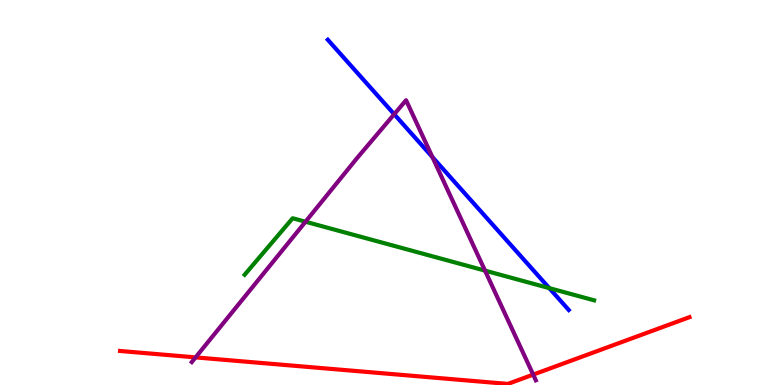[{'lines': ['blue', 'red'], 'intersections': []}, {'lines': ['green', 'red'], 'intersections': []}, {'lines': ['purple', 'red'], 'intersections': [{'x': 2.52, 'y': 0.717}, {'x': 6.88, 'y': 0.27}]}, {'lines': ['blue', 'green'], 'intersections': [{'x': 7.09, 'y': 2.52}]}, {'lines': ['blue', 'purple'], 'intersections': [{'x': 5.09, 'y': 7.03}, {'x': 5.58, 'y': 5.92}]}, {'lines': ['green', 'purple'], 'intersections': [{'x': 3.94, 'y': 4.24}, {'x': 6.26, 'y': 2.97}]}]